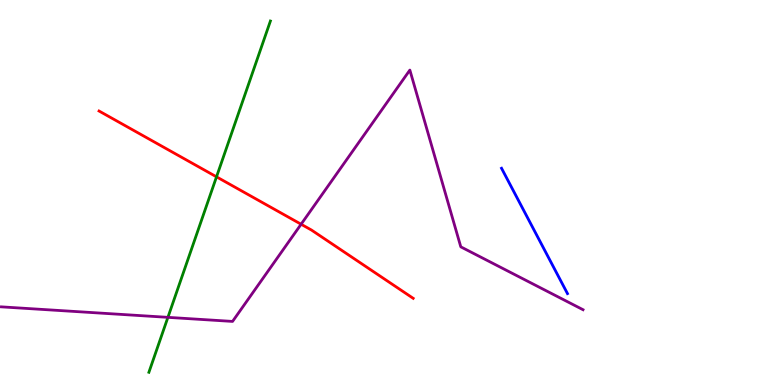[{'lines': ['blue', 'red'], 'intersections': []}, {'lines': ['green', 'red'], 'intersections': [{'x': 2.79, 'y': 5.41}]}, {'lines': ['purple', 'red'], 'intersections': [{'x': 3.89, 'y': 4.18}]}, {'lines': ['blue', 'green'], 'intersections': []}, {'lines': ['blue', 'purple'], 'intersections': []}, {'lines': ['green', 'purple'], 'intersections': [{'x': 2.17, 'y': 1.76}]}]